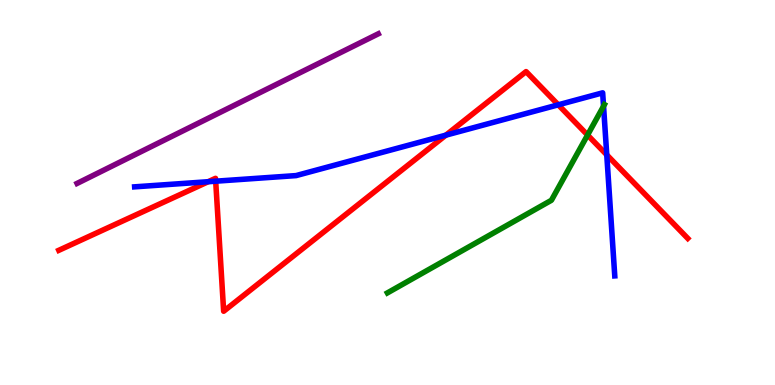[{'lines': ['blue', 'red'], 'intersections': [{'x': 2.69, 'y': 5.28}, {'x': 2.78, 'y': 5.29}, {'x': 5.75, 'y': 6.49}, {'x': 7.2, 'y': 7.28}, {'x': 7.83, 'y': 5.98}]}, {'lines': ['green', 'red'], 'intersections': [{'x': 7.58, 'y': 6.49}]}, {'lines': ['purple', 'red'], 'intersections': []}, {'lines': ['blue', 'green'], 'intersections': [{'x': 7.79, 'y': 7.24}]}, {'lines': ['blue', 'purple'], 'intersections': []}, {'lines': ['green', 'purple'], 'intersections': []}]